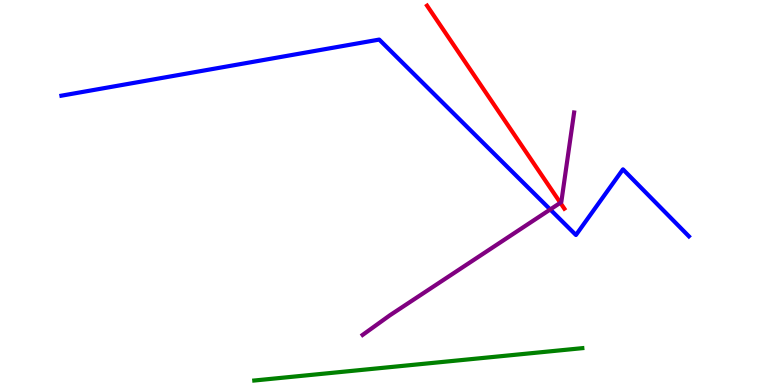[{'lines': ['blue', 'red'], 'intersections': []}, {'lines': ['green', 'red'], 'intersections': []}, {'lines': ['purple', 'red'], 'intersections': [{'x': 7.23, 'y': 4.73}]}, {'lines': ['blue', 'green'], 'intersections': []}, {'lines': ['blue', 'purple'], 'intersections': [{'x': 7.1, 'y': 4.56}]}, {'lines': ['green', 'purple'], 'intersections': []}]